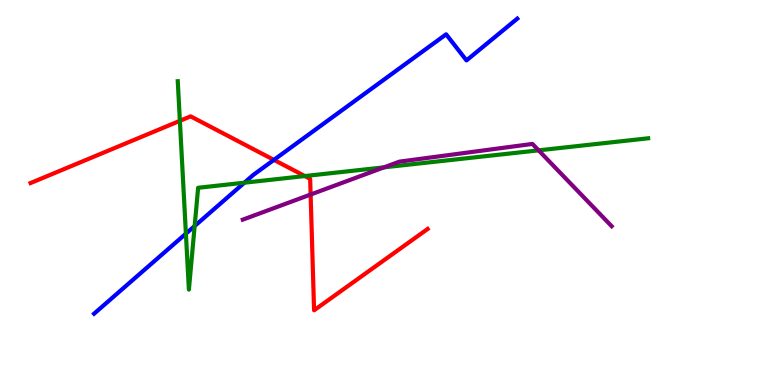[{'lines': ['blue', 'red'], 'intersections': [{'x': 3.53, 'y': 5.85}]}, {'lines': ['green', 'red'], 'intersections': [{'x': 2.32, 'y': 6.86}, {'x': 3.93, 'y': 5.43}]}, {'lines': ['purple', 'red'], 'intersections': [{'x': 4.01, 'y': 4.95}]}, {'lines': ['blue', 'green'], 'intersections': [{'x': 2.4, 'y': 3.93}, {'x': 2.51, 'y': 4.13}, {'x': 3.15, 'y': 5.25}]}, {'lines': ['blue', 'purple'], 'intersections': []}, {'lines': ['green', 'purple'], 'intersections': [{'x': 4.96, 'y': 5.65}, {'x': 6.95, 'y': 6.09}]}]